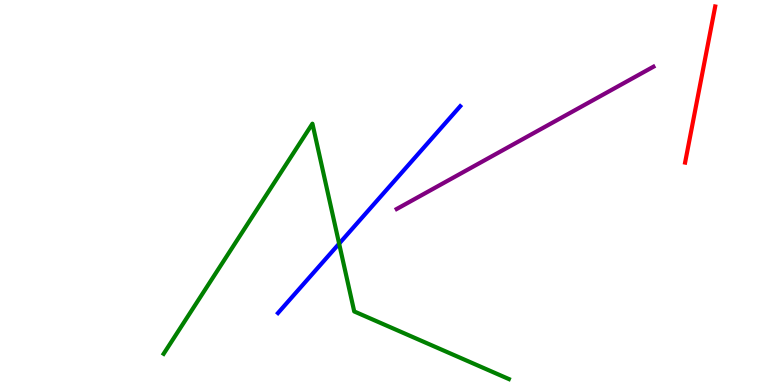[{'lines': ['blue', 'red'], 'intersections': []}, {'lines': ['green', 'red'], 'intersections': []}, {'lines': ['purple', 'red'], 'intersections': []}, {'lines': ['blue', 'green'], 'intersections': [{'x': 4.38, 'y': 3.67}]}, {'lines': ['blue', 'purple'], 'intersections': []}, {'lines': ['green', 'purple'], 'intersections': []}]